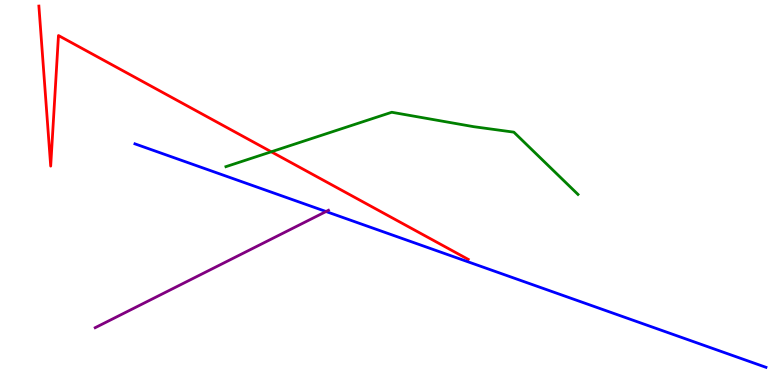[{'lines': ['blue', 'red'], 'intersections': []}, {'lines': ['green', 'red'], 'intersections': [{'x': 3.5, 'y': 6.06}]}, {'lines': ['purple', 'red'], 'intersections': []}, {'lines': ['blue', 'green'], 'intersections': []}, {'lines': ['blue', 'purple'], 'intersections': [{'x': 4.21, 'y': 4.51}]}, {'lines': ['green', 'purple'], 'intersections': []}]